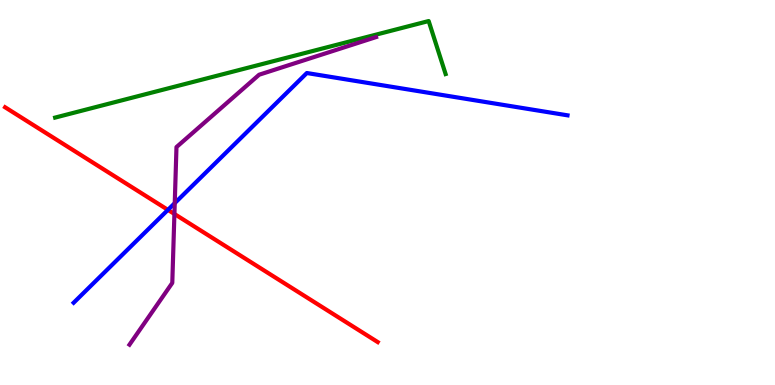[{'lines': ['blue', 'red'], 'intersections': [{'x': 2.17, 'y': 4.55}]}, {'lines': ['green', 'red'], 'intersections': []}, {'lines': ['purple', 'red'], 'intersections': [{'x': 2.25, 'y': 4.44}]}, {'lines': ['blue', 'green'], 'intersections': []}, {'lines': ['blue', 'purple'], 'intersections': [{'x': 2.25, 'y': 4.72}]}, {'lines': ['green', 'purple'], 'intersections': []}]